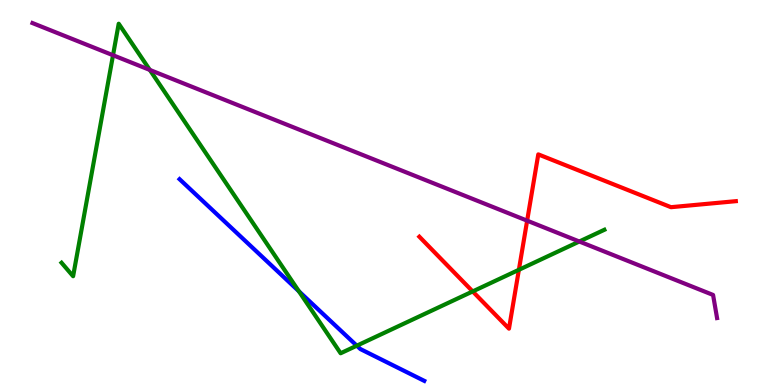[{'lines': ['blue', 'red'], 'intersections': []}, {'lines': ['green', 'red'], 'intersections': [{'x': 6.1, 'y': 2.43}, {'x': 6.7, 'y': 2.99}]}, {'lines': ['purple', 'red'], 'intersections': [{'x': 6.8, 'y': 4.27}]}, {'lines': ['blue', 'green'], 'intersections': [{'x': 3.86, 'y': 2.43}, {'x': 4.6, 'y': 1.02}]}, {'lines': ['blue', 'purple'], 'intersections': []}, {'lines': ['green', 'purple'], 'intersections': [{'x': 1.46, 'y': 8.57}, {'x': 1.93, 'y': 8.18}, {'x': 7.48, 'y': 3.73}]}]